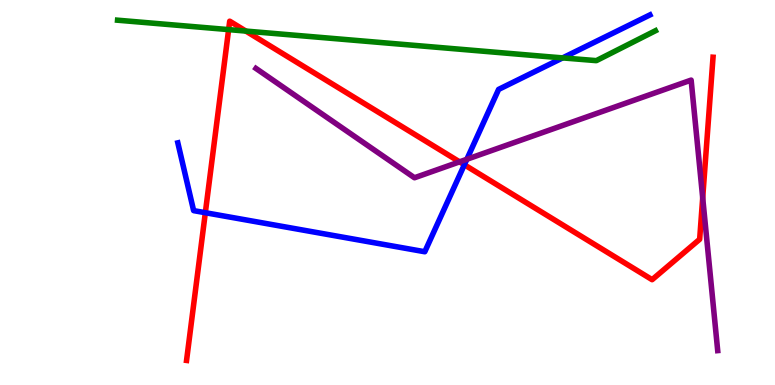[{'lines': ['blue', 'red'], 'intersections': [{'x': 2.65, 'y': 4.48}, {'x': 5.99, 'y': 5.72}]}, {'lines': ['green', 'red'], 'intersections': [{'x': 2.95, 'y': 9.23}, {'x': 3.17, 'y': 9.19}]}, {'lines': ['purple', 'red'], 'intersections': [{'x': 5.93, 'y': 5.8}, {'x': 9.07, 'y': 4.86}]}, {'lines': ['blue', 'green'], 'intersections': [{'x': 7.26, 'y': 8.5}]}, {'lines': ['blue', 'purple'], 'intersections': [{'x': 6.02, 'y': 5.86}]}, {'lines': ['green', 'purple'], 'intersections': []}]